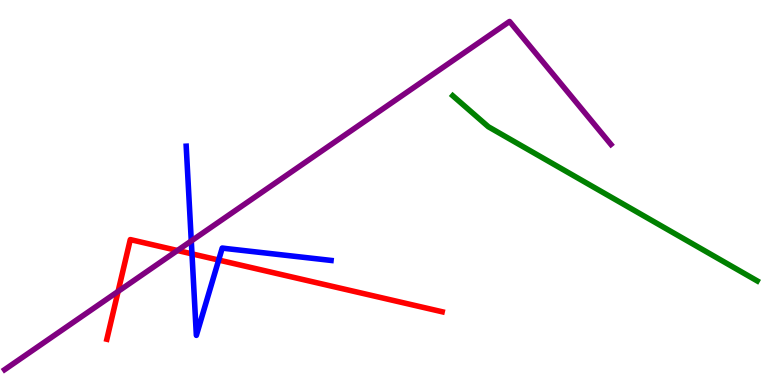[{'lines': ['blue', 'red'], 'intersections': [{'x': 2.48, 'y': 3.41}, {'x': 2.82, 'y': 3.25}]}, {'lines': ['green', 'red'], 'intersections': []}, {'lines': ['purple', 'red'], 'intersections': [{'x': 1.52, 'y': 2.43}, {'x': 2.29, 'y': 3.49}]}, {'lines': ['blue', 'green'], 'intersections': []}, {'lines': ['blue', 'purple'], 'intersections': [{'x': 2.47, 'y': 3.74}]}, {'lines': ['green', 'purple'], 'intersections': []}]